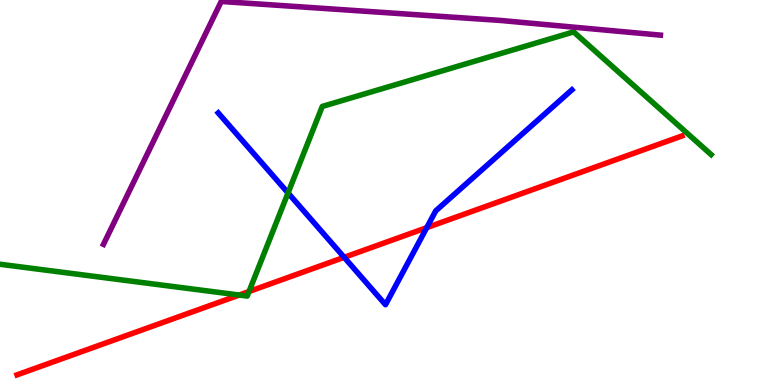[{'lines': ['blue', 'red'], 'intersections': [{'x': 4.44, 'y': 3.32}, {'x': 5.51, 'y': 4.09}]}, {'lines': ['green', 'red'], 'intersections': [{'x': 3.09, 'y': 2.34}, {'x': 3.21, 'y': 2.43}]}, {'lines': ['purple', 'red'], 'intersections': []}, {'lines': ['blue', 'green'], 'intersections': [{'x': 3.72, 'y': 4.99}]}, {'lines': ['blue', 'purple'], 'intersections': []}, {'lines': ['green', 'purple'], 'intersections': []}]